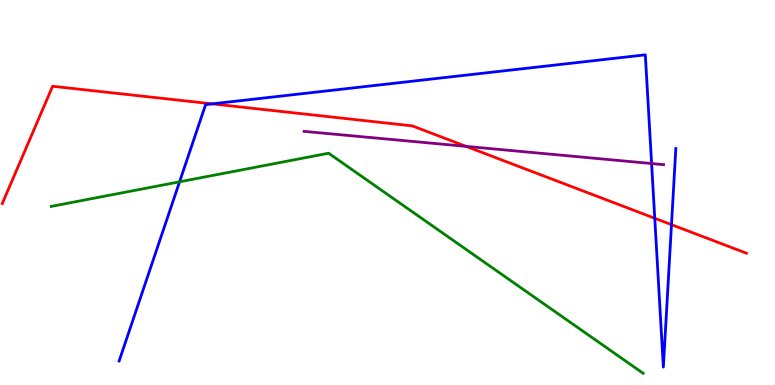[{'lines': ['blue', 'red'], 'intersections': [{'x': 2.74, 'y': 7.3}, {'x': 8.45, 'y': 4.33}, {'x': 8.66, 'y': 4.17}]}, {'lines': ['green', 'red'], 'intersections': []}, {'lines': ['purple', 'red'], 'intersections': [{'x': 6.01, 'y': 6.2}]}, {'lines': ['blue', 'green'], 'intersections': [{'x': 2.32, 'y': 5.28}]}, {'lines': ['blue', 'purple'], 'intersections': [{'x': 8.41, 'y': 5.75}]}, {'lines': ['green', 'purple'], 'intersections': []}]